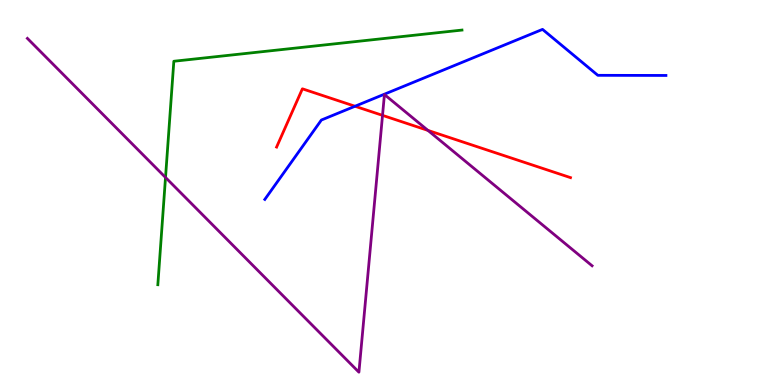[{'lines': ['blue', 'red'], 'intersections': [{'x': 4.58, 'y': 7.24}]}, {'lines': ['green', 'red'], 'intersections': []}, {'lines': ['purple', 'red'], 'intersections': [{'x': 4.94, 'y': 7.0}, {'x': 5.52, 'y': 6.61}]}, {'lines': ['blue', 'green'], 'intersections': []}, {'lines': ['blue', 'purple'], 'intersections': []}, {'lines': ['green', 'purple'], 'intersections': [{'x': 2.14, 'y': 5.39}]}]